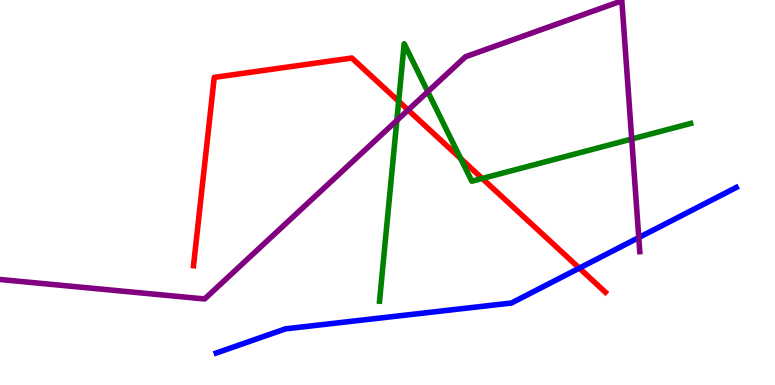[{'lines': ['blue', 'red'], 'intersections': [{'x': 7.48, 'y': 3.04}]}, {'lines': ['green', 'red'], 'intersections': [{'x': 5.14, 'y': 7.37}, {'x': 5.94, 'y': 5.88}, {'x': 6.22, 'y': 5.36}]}, {'lines': ['purple', 'red'], 'intersections': [{'x': 5.27, 'y': 7.14}]}, {'lines': ['blue', 'green'], 'intersections': []}, {'lines': ['blue', 'purple'], 'intersections': [{'x': 8.24, 'y': 3.83}]}, {'lines': ['green', 'purple'], 'intersections': [{'x': 5.12, 'y': 6.87}, {'x': 5.52, 'y': 7.62}, {'x': 8.15, 'y': 6.39}]}]